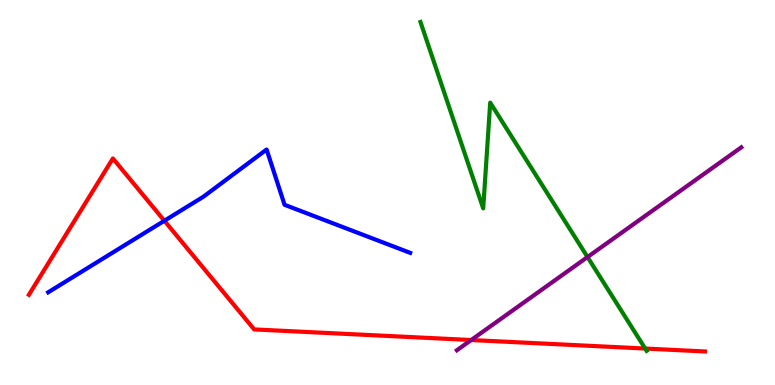[{'lines': ['blue', 'red'], 'intersections': [{'x': 2.12, 'y': 4.27}]}, {'lines': ['green', 'red'], 'intersections': [{'x': 8.32, 'y': 0.947}]}, {'lines': ['purple', 'red'], 'intersections': [{'x': 6.08, 'y': 1.17}]}, {'lines': ['blue', 'green'], 'intersections': []}, {'lines': ['blue', 'purple'], 'intersections': []}, {'lines': ['green', 'purple'], 'intersections': [{'x': 7.58, 'y': 3.32}]}]